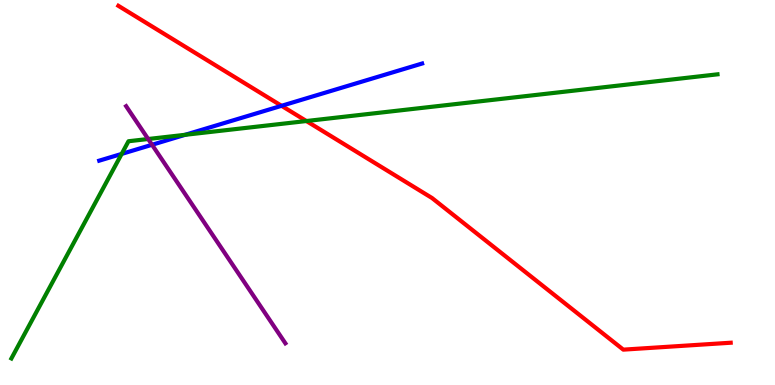[{'lines': ['blue', 'red'], 'intersections': [{'x': 3.63, 'y': 7.25}]}, {'lines': ['green', 'red'], 'intersections': [{'x': 3.95, 'y': 6.86}]}, {'lines': ['purple', 'red'], 'intersections': []}, {'lines': ['blue', 'green'], 'intersections': [{'x': 1.57, 'y': 6.0}, {'x': 2.39, 'y': 6.5}]}, {'lines': ['blue', 'purple'], 'intersections': [{'x': 1.96, 'y': 6.24}]}, {'lines': ['green', 'purple'], 'intersections': [{'x': 1.91, 'y': 6.39}]}]